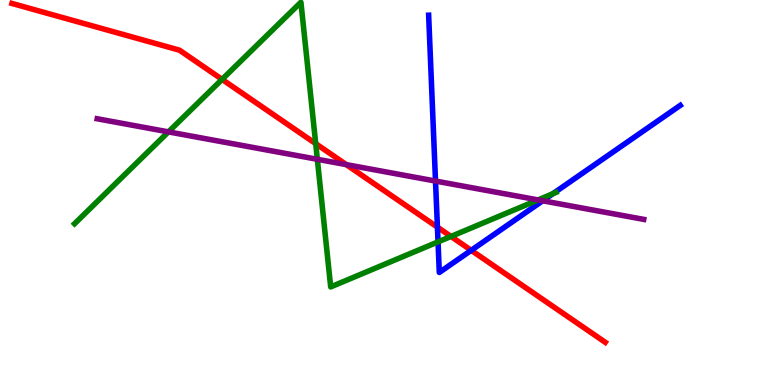[{'lines': ['blue', 'red'], 'intersections': [{'x': 5.64, 'y': 4.1}, {'x': 6.08, 'y': 3.5}]}, {'lines': ['green', 'red'], 'intersections': [{'x': 2.87, 'y': 7.94}, {'x': 4.07, 'y': 6.27}, {'x': 5.82, 'y': 3.86}]}, {'lines': ['purple', 'red'], 'intersections': [{'x': 4.47, 'y': 5.72}]}, {'lines': ['blue', 'green'], 'intersections': [{'x': 5.65, 'y': 3.72}, {'x': 7.13, 'y': 4.97}]}, {'lines': ['blue', 'purple'], 'intersections': [{'x': 5.62, 'y': 5.3}, {'x': 7.0, 'y': 4.78}]}, {'lines': ['green', 'purple'], 'intersections': [{'x': 2.17, 'y': 6.57}, {'x': 4.09, 'y': 5.86}, {'x': 6.94, 'y': 4.81}]}]